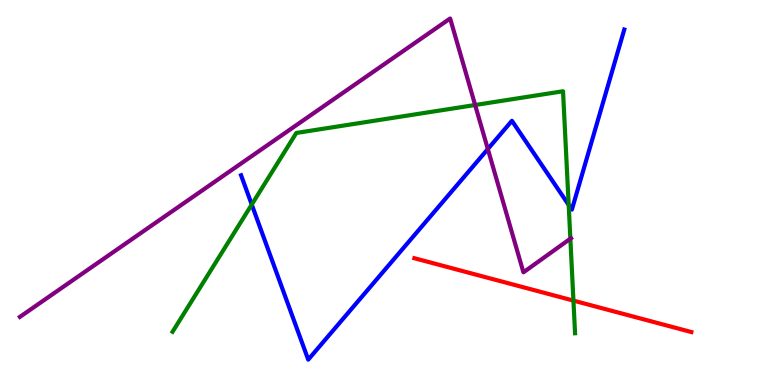[{'lines': ['blue', 'red'], 'intersections': []}, {'lines': ['green', 'red'], 'intersections': [{'x': 7.4, 'y': 2.19}]}, {'lines': ['purple', 'red'], 'intersections': []}, {'lines': ['blue', 'green'], 'intersections': [{'x': 3.25, 'y': 4.69}, {'x': 7.34, 'y': 4.68}]}, {'lines': ['blue', 'purple'], 'intersections': [{'x': 6.29, 'y': 6.13}]}, {'lines': ['green', 'purple'], 'intersections': [{'x': 6.13, 'y': 7.27}, {'x': 7.36, 'y': 3.8}]}]